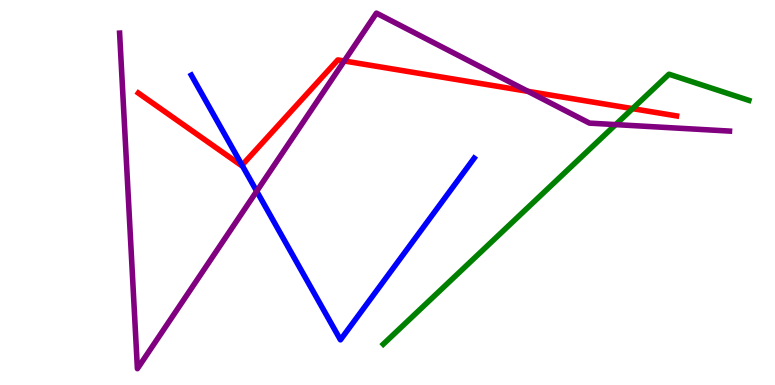[{'lines': ['blue', 'red'], 'intersections': [{'x': 3.12, 'y': 5.71}]}, {'lines': ['green', 'red'], 'intersections': [{'x': 8.16, 'y': 7.18}]}, {'lines': ['purple', 'red'], 'intersections': [{'x': 4.44, 'y': 8.42}, {'x': 6.81, 'y': 7.63}]}, {'lines': ['blue', 'green'], 'intersections': []}, {'lines': ['blue', 'purple'], 'intersections': [{'x': 3.31, 'y': 5.03}]}, {'lines': ['green', 'purple'], 'intersections': [{'x': 7.94, 'y': 6.76}]}]